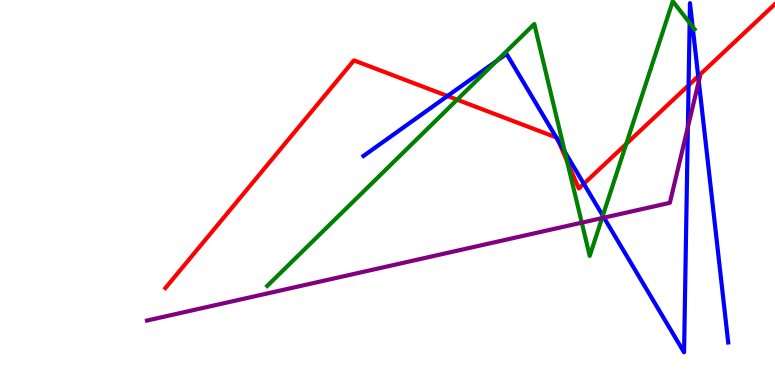[{'lines': ['blue', 'red'], 'intersections': [{'x': 5.77, 'y': 7.51}, {'x': 7.18, 'y': 6.43}, {'x': 7.21, 'y': 6.34}, {'x': 7.53, 'y': 5.23}, {'x': 8.88, 'y': 7.78}, {'x': 9.01, 'y': 8.02}]}, {'lines': ['green', 'red'], 'intersections': [{'x': 5.9, 'y': 7.41}, {'x': 7.32, 'y': 5.81}, {'x': 8.08, 'y': 6.26}]}, {'lines': ['purple', 'red'], 'intersections': []}, {'lines': ['blue', 'green'], 'intersections': [{'x': 6.41, 'y': 8.42}, {'x': 7.29, 'y': 6.05}, {'x': 7.78, 'y': 4.4}, {'x': 8.9, 'y': 9.41}, {'x': 8.94, 'y': 9.31}]}, {'lines': ['blue', 'purple'], 'intersections': [{'x': 7.79, 'y': 4.35}, {'x': 8.88, 'y': 6.7}, {'x': 9.02, 'y': 7.89}]}, {'lines': ['green', 'purple'], 'intersections': [{'x': 7.51, 'y': 4.22}, {'x': 7.77, 'y': 4.34}]}]